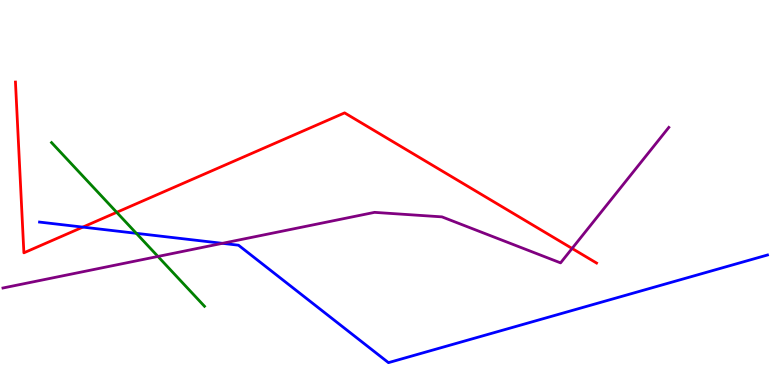[{'lines': ['blue', 'red'], 'intersections': [{'x': 1.07, 'y': 4.1}]}, {'lines': ['green', 'red'], 'intersections': [{'x': 1.51, 'y': 4.49}]}, {'lines': ['purple', 'red'], 'intersections': [{'x': 7.38, 'y': 3.55}]}, {'lines': ['blue', 'green'], 'intersections': [{'x': 1.76, 'y': 3.94}]}, {'lines': ['blue', 'purple'], 'intersections': [{'x': 2.87, 'y': 3.68}]}, {'lines': ['green', 'purple'], 'intersections': [{'x': 2.04, 'y': 3.34}]}]